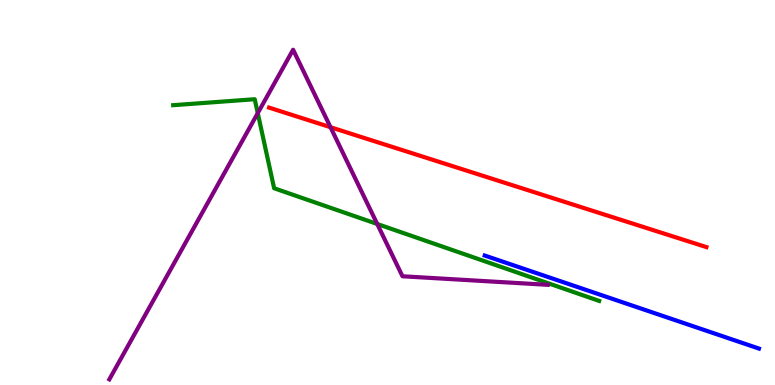[{'lines': ['blue', 'red'], 'intersections': []}, {'lines': ['green', 'red'], 'intersections': []}, {'lines': ['purple', 'red'], 'intersections': [{'x': 4.26, 'y': 6.7}]}, {'lines': ['blue', 'green'], 'intersections': []}, {'lines': ['blue', 'purple'], 'intersections': []}, {'lines': ['green', 'purple'], 'intersections': [{'x': 3.33, 'y': 7.06}, {'x': 4.87, 'y': 4.18}]}]